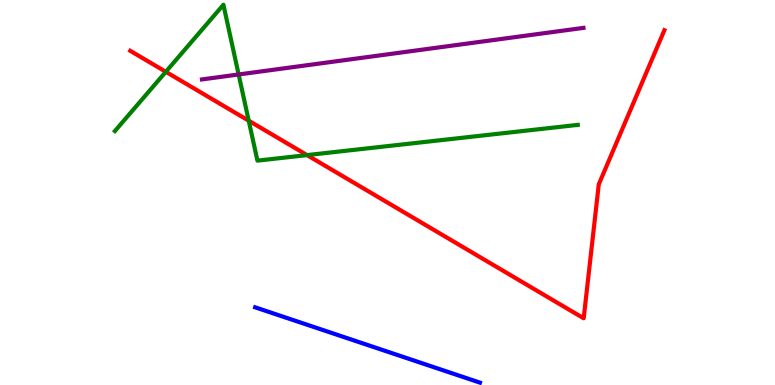[{'lines': ['blue', 'red'], 'intersections': []}, {'lines': ['green', 'red'], 'intersections': [{'x': 2.14, 'y': 8.14}, {'x': 3.21, 'y': 6.86}, {'x': 3.96, 'y': 5.97}]}, {'lines': ['purple', 'red'], 'intersections': []}, {'lines': ['blue', 'green'], 'intersections': []}, {'lines': ['blue', 'purple'], 'intersections': []}, {'lines': ['green', 'purple'], 'intersections': [{'x': 3.08, 'y': 8.07}]}]